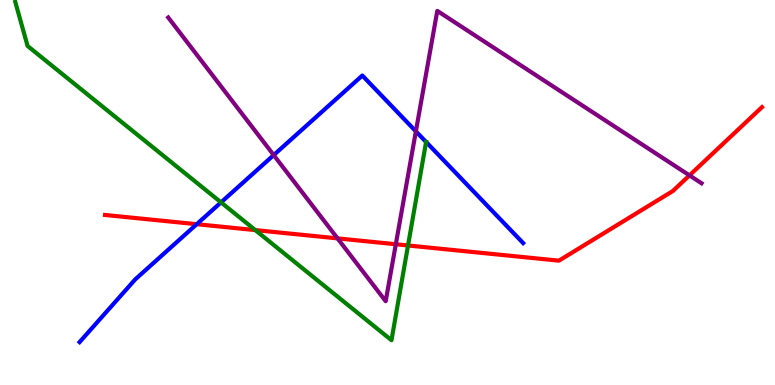[{'lines': ['blue', 'red'], 'intersections': [{'x': 2.54, 'y': 4.18}]}, {'lines': ['green', 'red'], 'intersections': [{'x': 3.29, 'y': 4.02}, {'x': 5.26, 'y': 3.62}]}, {'lines': ['purple', 'red'], 'intersections': [{'x': 4.36, 'y': 3.81}, {'x': 5.11, 'y': 3.66}, {'x': 8.9, 'y': 5.44}]}, {'lines': ['blue', 'green'], 'intersections': [{'x': 2.85, 'y': 4.74}]}, {'lines': ['blue', 'purple'], 'intersections': [{'x': 3.53, 'y': 5.97}, {'x': 5.37, 'y': 6.59}]}, {'lines': ['green', 'purple'], 'intersections': []}]